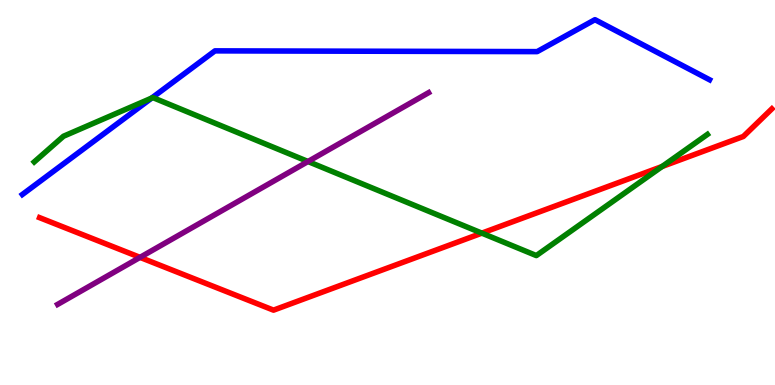[{'lines': ['blue', 'red'], 'intersections': []}, {'lines': ['green', 'red'], 'intersections': [{'x': 6.22, 'y': 3.94}, {'x': 8.54, 'y': 5.68}]}, {'lines': ['purple', 'red'], 'intersections': [{'x': 1.81, 'y': 3.32}]}, {'lines': ['blue', 'green'], 'intersections': [{'x': 1.96, 'y': 7.45}]}, {'lines': ['blue', 'purple'], 'intersections': []}, {'lines': ['green', 'purple'], 'intersections': [{'x': 3.97, 'y': 5.8}]}]